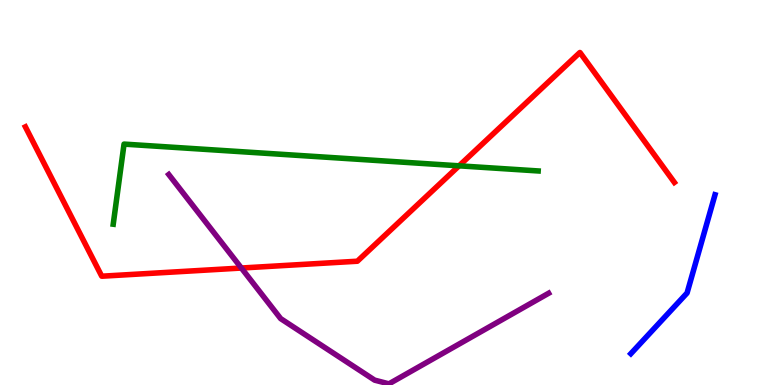[{'lines': ['blue', 'red'], 'intersections': []}, {'lines': ['green', 'red'], 'intersections': [{'x': 5.92, 'y': 5.69}]}, {'lines': ['purple', 'red'], 'intersections': [{'x': 3.11, 'y': 3.04}]}, {'lines': ['blue', 'green'], 'intersections': []}, {'lines': ['blue', 'purple'], 'intersections': []}, {'lines': ['green', 'purple'], 'intersections': []}]